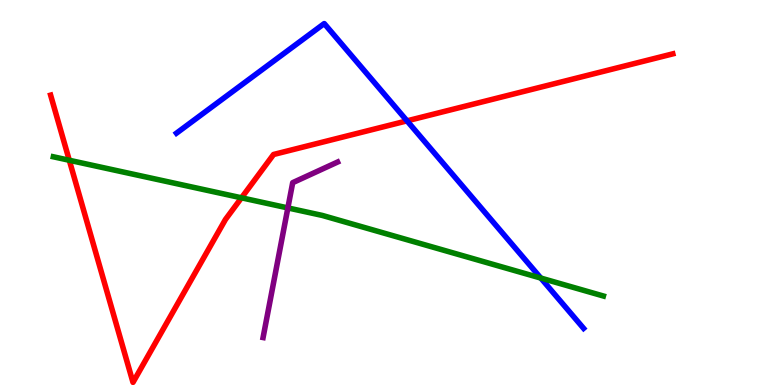[{'lines': ['blue', 'red'], 'intersections': [{'x': 5.25, 'y': 6.86}]}, {'lines': ['green', 'red'], 'intersections': [{'x': 0.894, 'y': 5.84}, {'x': 3.12, 'y': 4.86}]}, {'lines': ['purple', 'red'], 'intersections': []}, {'lines': ['blue', 'green'], 'intersections': [{'x': 6.98, 'y': 2.78}]}, {'lines': ['blue', 'purple'], 'intersections': []}, {'lines': ['green', 'purple'], 'intersections': [{'x': 3.71, 'y': 4.6}]}]